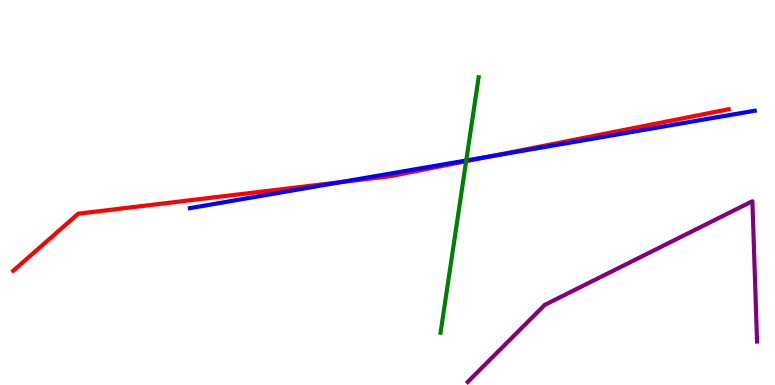[{'lines': ['blue', 'red'], 'intersections': [{'x': 4.4, 'y': 5.27}, {'x': 6.35, 'y': 5.95}]}, {'lines': ['green', 'red'], 'intersections': [{'x': 6.01, 'y': 5.81}]}, {'lines': ['purple', 'red'], 'intersections': []}, {'lines': ['blue', 'green'], 'intersections': [{'x': 6.02, 'y': 5.83}]}, {'lines': ['blue', 'purple'], 'intersections': []}, {'lines': ['green', 'purple'], 'intersections': []}]